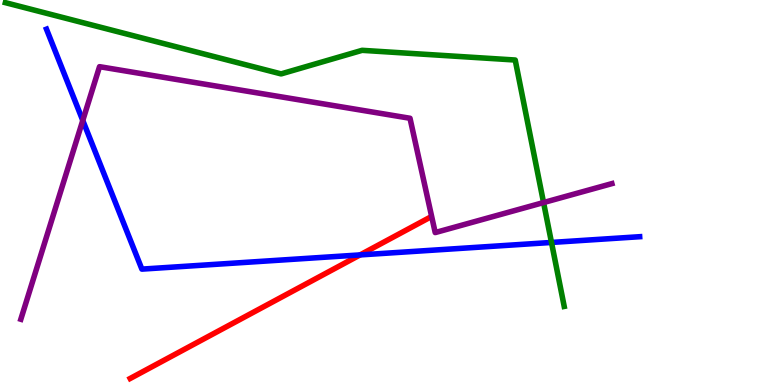[{'lines': ['blue', 'red'], 'intersections': [{'x': 4.65, 'y': 3.38}]}, {'lines': ['green', 'red'], 'intersections': []}, {'lines': ['purple', 'red'], 'intersections': []}, {'lines': ['blue', 'green'], 'intersections': [{'x': 7.12, 'y': 3.7}]}, {'lines': ['blue', 'purple'], 'intersections': [{'x': 1.07, 'y': 6.87}]}, {'lines': ['green', 'purple'], 'intersections': [{'x': 7.01, 'y': 4.74}]}]